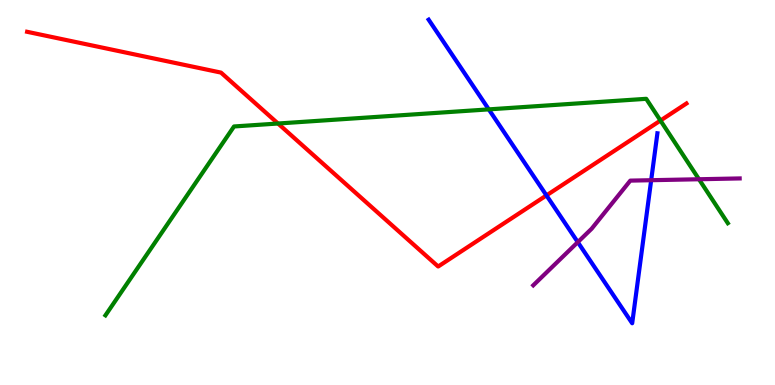[{'lines': ['blue', 'red'], 'intersections': [{'x': 7.05, 'y': 4.92}]}, {'lines': ['green', 'red'], 'intersections': [{'x': 3.59, 'y': 6.79}, {'x': 8.52, 'y': 6.87}]}, {'lines': ['purple', 'red'], 'intersections': []}, {'lines': ['blue', 'green'], 'intersections': [{'x': 6.31, 'y': 7.16}]}, {'lines': ['blue', 'purple'], 'intersections': [{'x': 7.46, 'y': 3.71}, {'x': 8.4, 'y': 5.32}]}, {'lines': ['green', 'purple'], 'intersections': [{'x': 9.02, 'y': 5.34}]}]